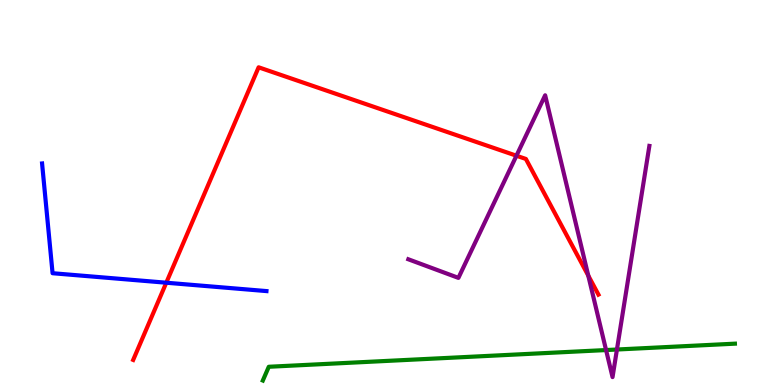[{'lines': ['blue', 'red'], 'intersections': [{'x': 2.15, 'y': 2.66}]}, {'lines': ['green', 'red'], 'intersections': []}, {'lines': ['purple', 'red'], 'intersections': [{'x': 6.66, 'y': 5.96}, {'x': 7.59, 'y': 2.84}]}, {'lines': ['blue', 'green'], 'intersections': []}, {'lines': ['blue', 'purple'], 'intersections': []}, {'lines': ['green', 'purple'], 'intersections': [{'x': 7.82, 'y': 0.908}, {'x': 7.96, 'y': 0.922}]}]